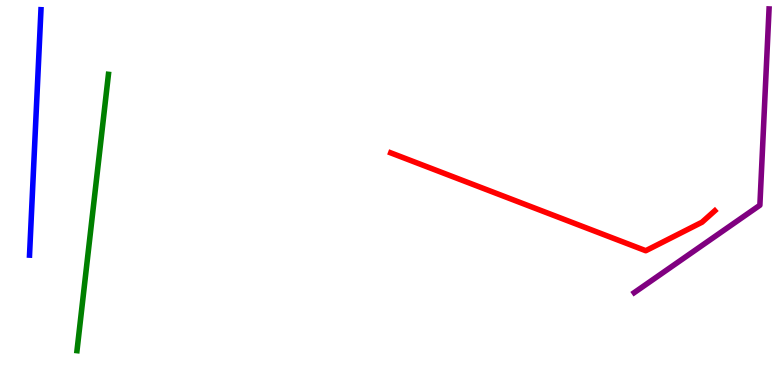[{'lines': ['blue', 'red'], 'intersections': []}, {'lines': ['green', 'red'], 'intersections': []}, {'lines': ['purple', 'red'], 'intersections': []}, {'lines': ['blue', 'green'], 'intersections': []}, {'lines': ['blue', 'purple'], 'intersections': []}, {'lines': ['green', 'purple'], 'intersections': []}]